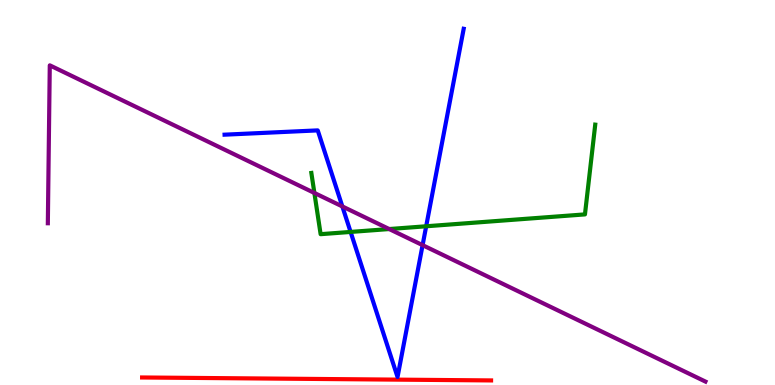[{'lines': ['blue', 'red'], 'intersections': []}, {'lines': ['green', 'red'], 'intersections': []}, {'lines': ['purple', 'red'], 'intersections': []}, {'lines': ['blue', 'green'], 'intersections': [{'x': 4.52, 'y': 3.98}, {'x': 5.5, 'y': 4.12}]}, {'lines': ['blue', 'purple'], 'intersections': [{'x': 4.42, 'y': 4.64}, {'x': 5.45, 'y': 3.63}]}, {'lines': ['green', 'purple'], 'intersections': [{'x': 4.06, 'y': 4.99}, {'x': 5.02, 'y': 4.05}]}]